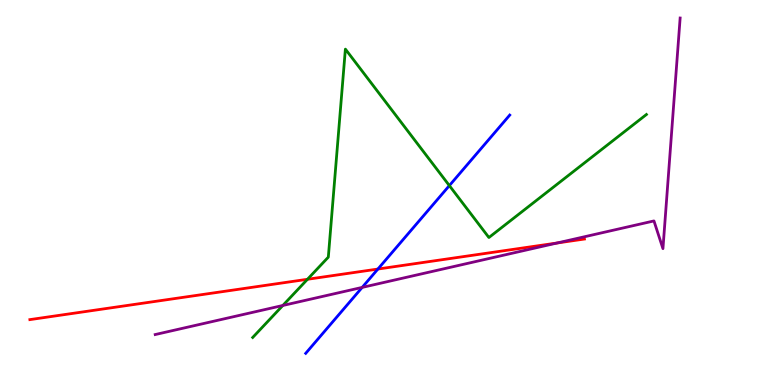[{'lines': ['blue', 'red'], 'intersections': [{'x': 4.88, 'y': 3.01}]}, {'lines': ['green', 'red'], 'intersections': [{'x': 3.97, 'y': 2.75}]}, {'lines': ['purple', 'red'], 'intersections': [{'x': 7.19, 'y': 3.69}]}, {'lines': ['blue', 'green'], 'intersections': [{'x': 5.8, 'y': 5.18}]}, {'lines': ['blue', 'purple'], 'intersections': [{'x': 4.67, 'y': 2.54}]}, {'lines': ['green', 'purple'], 'intersections': [{'x': 3.65, 'y': 2.07}]}]